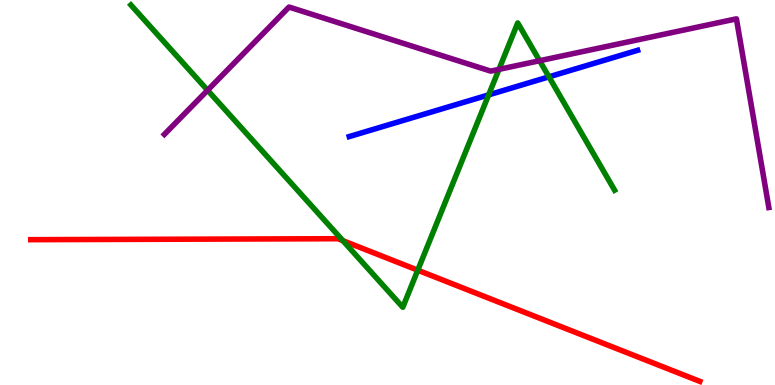[{'lines': ['blue', 'red'], 'intersections': []}, {'lines': ['green', 'red'], 'intersections': [{'x': 4.42, 'y': 3.75}, {'x': 5.39, 'y': 2.98}]}, {'lines': ['purple', 'red'], 'intersections': []}, {'lines': ['blue', 'green'], 'intersections': [{'x': 6.3, 'y': 7.54}, {'x': 7.08, 'y': 8.0}]}, {'lines': ['blue', 'purple'], 'intersections': []}, {'lines': ['green', 'purple'], 'intersections': [{'x': 2.68, 'y': 7.66}, {'x': 6.44, 'y': 8.2}, {'x': 6.96, 'y': 8.42}]}]